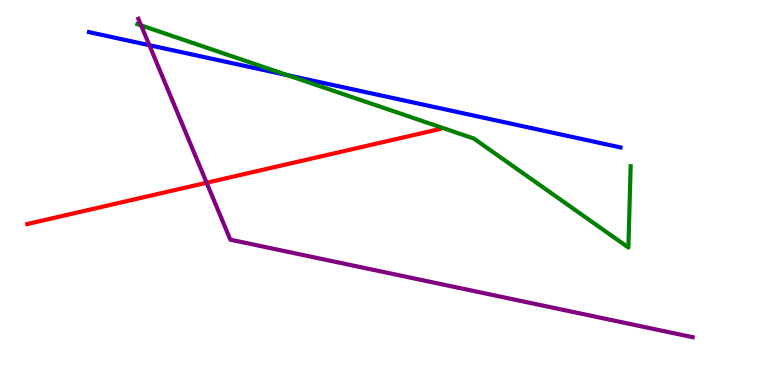[{'lines': ['blue', 'red'], 'intersections': []}, {'lines': ['green', 'red'], 'intersections': []}, {'lines': ['purple', 'red'], 'intersections': [{'x': 2.67, 'y': 5.25}]}, {'lines': ['blue', 'green'], 'intersections': [{'x': 3.71, 'y': 8.05}]}, {'lines': ['blue', 'purple'], 'intersections': [{'x': 1.93, 'y': 8.83}]}, {'lines': ['green', 'purple'], 'intersections': [{'x': 1.82, 'y': 9.34}]}]